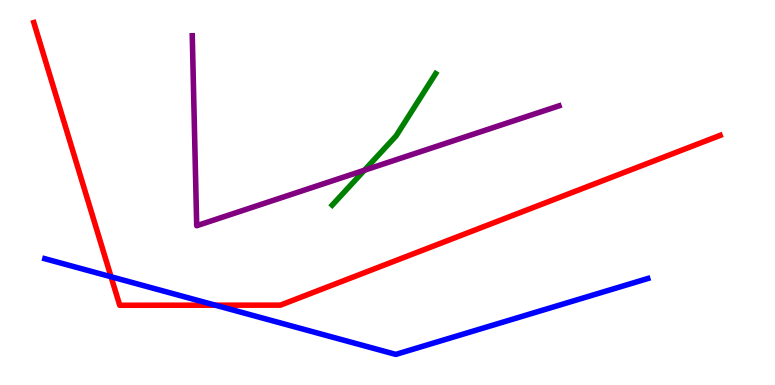[{'lines': ['blue', 'red'], 'intersections': [{'x': 1.43, 'y': 2.81}, {'x': 2.78, 'y': 2.07}]}, {'lines': ['green', 'red'], 'intersections': []}, {'lines': ['purple', 'red'], 'intersections': []}, {'lines': ['blue', 'green'], 'intersections': []}, {'lines': ['blue', 'purple'], 'intersections': []}, {'lines': ['green', 'purple'], 'intersections': [{'x': 4.7, 'y': 5.58}]}]